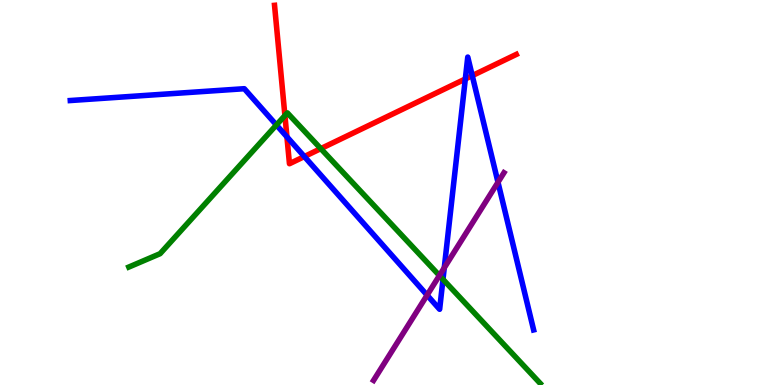[{'lines': ['blue', 'red'], 'intersections': [{'x': 3.7, 'y': 6.45}, {'x': 3.93, 'y': 5.93}, {'x': 6.0, 'y': 7.95}, {'x': 6.09, 'y': 8.04}]}, {'lines': ['green', 'red'], 'intersections': [{'x': 3.68, 'y': 7.0}, {'x': 4.14, 'y': 6.14}]}, {'lines': ['purple', 'red'], 'intersections': []}, {'lines': ['blue', 'green'], 'intersections': [{'x': 3.57, 'y': 6.75}, {'x': 5.72, 'y': 2.74}]}, {'lines': ['blue', 'purple'], 'intersections': [{'x': 5.51, 'y': 2.33}, {'x': 5.73, 'y': 3.04}, {'x': 6.43, 'y': 5.27}]}, {'lines': ['green', 'purple'], 'intersections': [{'x': 5.67, 'y': 2.84}]}]